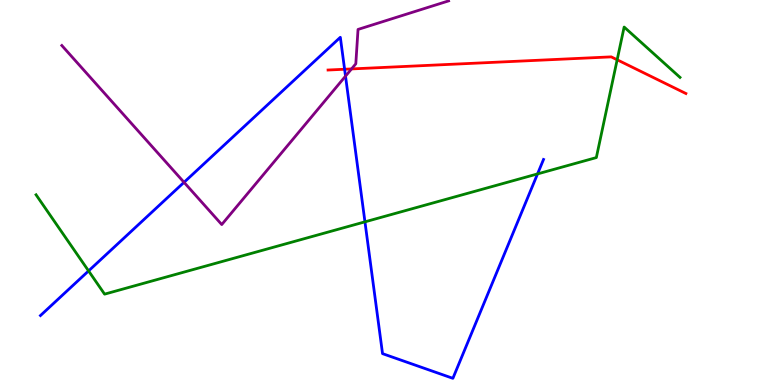[{'lines': ['blue', 'red'], 'intersections': [{'x': 4.45, 'y': 8.2}]}, {'lines': ['green', 'red'], 'intersections': [{'x': 7.96, 'y': 8.45}]}, {'lines': ['purple', 'red'], 'intersections': [{'x': 4.54, 'y': 8.21}]}, {'lines': ['blue', 'green'], 'intersections': [{'x': 1.14, 'y': 2.96}, {'x': 4.71, 'y': 4.24}, {'x': 6.94, 'y': 5.48}]}, {'lines': ['blue', 'purple'], 'intersections': [{'x': 2.37, 'y': 5.26}, {'x': 4.46, 'y': 8.02}]}, {'lines': ['green', 'purple'], 'intersections': []}]